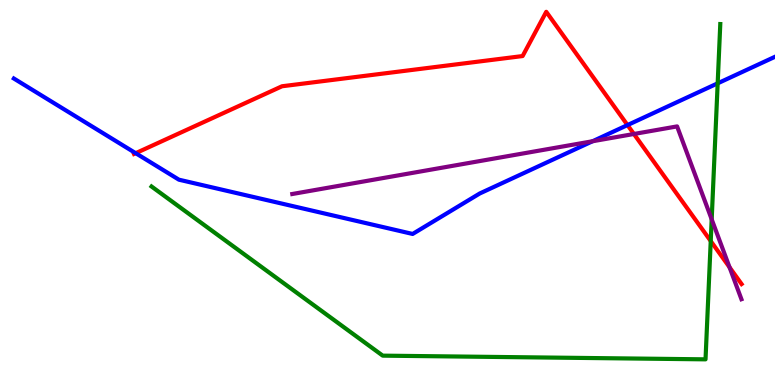[{'lines': ['blue', 'red'], 'intersections': [{'x': 1.75, 'y': 6.02}, {'x': 8.1, 'y': 6.75}]}, {'lines': ['green', 'red'], 'intersections': [{'x': 9.17, 'y': 3.74}]}, {'lines': ['purple', 'red'], 'intersections': [{'x': 8.18, 'y': 6.52}, {'x': 9.41, 'y': 3.06}]}, {'lines': ['blue', 'green'], 'intersections': [{'x': 9.26, 'y': 7.84}]}, {'lines': ['blue', 'purple'], 'intersections': [{'x': 7.65, 'y': 6.33}]}, {'lines': ['green', 'purple'], 'intersections': [{'x': 9.18, 'y': 4.3}]}]